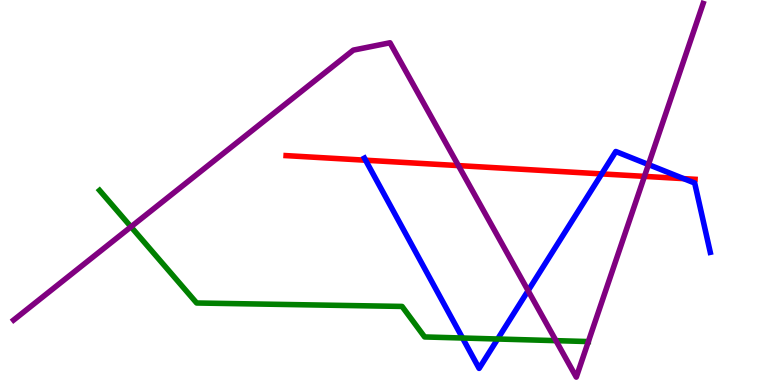[{'lines': ['blue', 'red'], 'intersections': [{'x': 4.72, 'y': 5.84}, {'x': 7.76, 'y': 5.48}, {'x': 8.82, 'y': 5.36}]}, {'lines': ['green', 'red'], 'intersections': []}, {'lines': ['purple', 'red'], 'intersections': [{'x': 5.92, 'y': 5.7}, {'x': 8.32, 'y': 5.42}]}, {'lines': ['blue', 'green'], 'intersections': [{'x': 5.97, 'y': 1.22}, {'x': 6.42, 'y': 1.19}]}, {'lines': ['blue', 'purple'], 'intersections': [{'x': 6.81, 'y': 2.45}, {'x': 8.37, 'y': 5.73}]}, {'lines': ['green', 'purple'], 'intersections': [{'x': 1.69, 'y': 4.11}, {'x': 7.17, 'y': 1.15}]}]